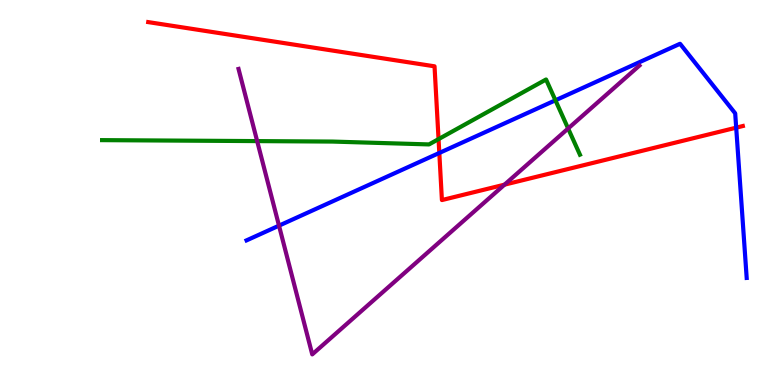[{'lines': ['blue', 'red'], 'intersections': [{'x': 5.67, 'y': 6.03}, {'x': 9.5, 'y': 6.68}]}, {'lines': ['green', 'red'], 'intersections': [{'x': 5.66, 'y': 6.39}]}, {'lines': ['purple', 'red'], 'intersections': [{'x': 6.51, 'y': 5.2}]}, {'lines': ['blue', 'green'], 'intersections': [{'x': 7.17, 'y': 7.4}]}, {'lines': ['blue', 'purple'], 'intersections': [{'x': 3.6, 'y': 4.14}]}, {'lines': ['green', 'purple'], 'intersections': [{'x': 3.32, 'y': 6.34}, {'x': 7.33, 'y': 6.66}]}]